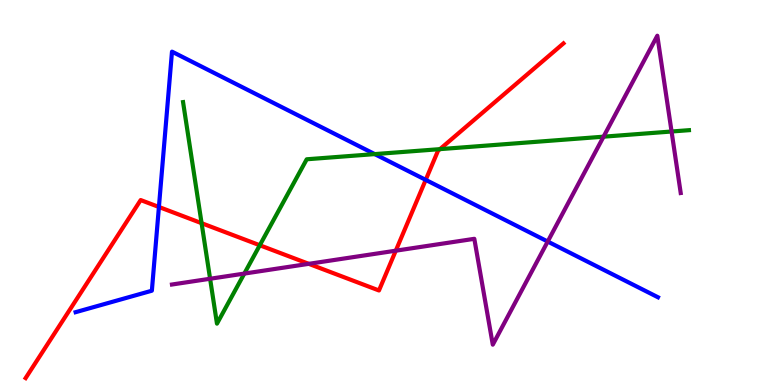[{'lines': ['blue', 'red'], 'intersections': [{'x': 2.05, 'y': 4.62}, {'x': 5.49, 'y': 5.33}]}, {'lines': ['green', 'red'], 'intersections': [{'x': 2.6, 'y': 4.2}, {'x': 3.35, 'y': 3.63}, {'x': 5.68, 'y': 6.13}]}, {'lines': ['purple', 'red'], 'intersections': [{'x': 3.98, 'y': 3.15}, {'x': 5.11, 'y': 3.49}]}, {'lines': ['blue', 'green'], 'intersections': [{'x': 4.84, 'y': 6.0}]}, {'lines': ['blue', 'purple'], 'intersections': [{'x': 7.07, 'y': 3.73}]}, {'lines': ['green', 'purple'], 'intersections': [{'x': 2.71, 'y': 2.76}, {'x': 3.15, 'y': 2.89}, {'x': 7.79, 'y': 6.45}, {'x': 8.67, 'y': 6.58}]}]